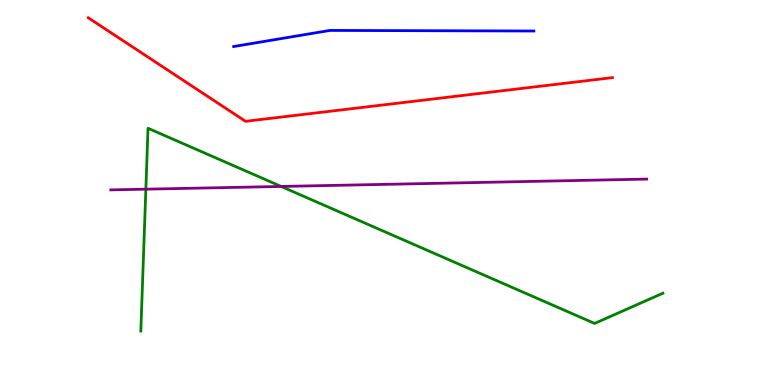[{'lines': ['blue', 'red'], 'intersections': []}, {'lines': ['green', 'red'], 'intersections': []}, {'lines': ['purple', 'red'], 'intersections': []}, {'lines': ['blue', 'green'], 'intersections': []}, {'lines': ['blue', 'purple'], 'intersections': []}, {'lines': ['green', 'purple'], 'intersections': [{'x': 1.88, 'y': 5.09}, {'x': 3.63, 'y': 5.16}]}]